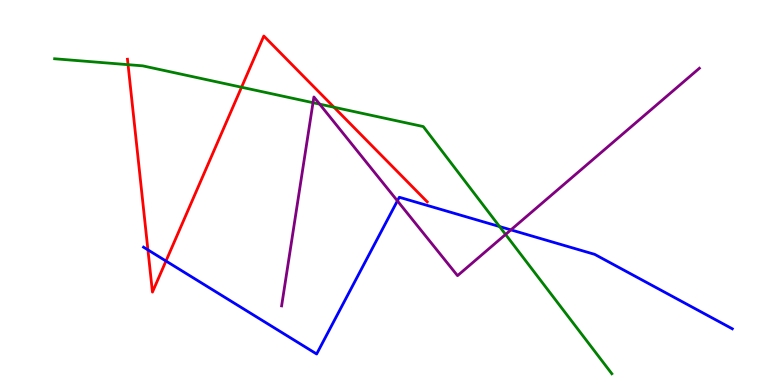[{'lines': ['blue', 'red'], 'intersections': [{'x': 1.91, 'y': 3.51}, {'x': 2.14, 'y': 3.22}]}, {'lines': ['green', 'red'], 'intersections': [{'x': 1.65, 'y': 8.32}, {'x': 3.12, 'y': 7.73}, {'x': 4.31, 'y': 7.21}]}, {'lines': ['purple', 'red'], 'intersections': []}, {'lines': ['blue', 'green'], 'intersections': [{'x': 6.45, 'y': 4.12}]}, {'lines': ['blue', 'purple'], 'intersections': [{'x': 5.13, 'y': 4.78}, {'x': 6.59, 'y': 4.03}]}, {'lines': ['green', 'purple'], 'intersections': [{'x': 4.04, 'y': 7.33}, {'x': 4.12, 'y': 7.3}, {'x': 6.52, 'y': 3.91}]}]